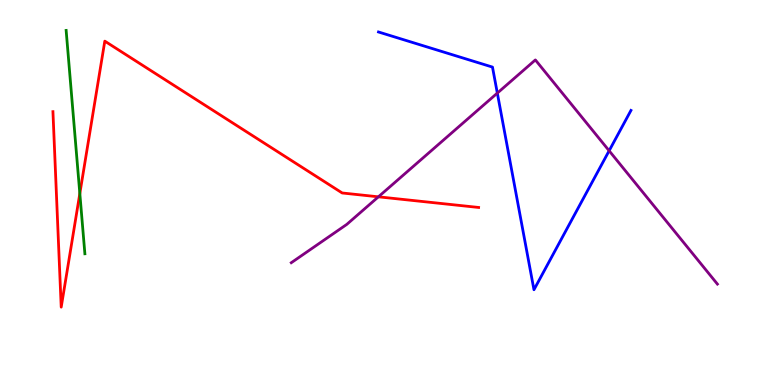[{'lines': ['blue', 'red'], 'intersections': []}, {'lines': ['green', 'red'], 'intersections': [{'x': 1.03, 'y': 4.97}]}, {'lines': ['purple', 'red'], 'intersections': [{'x': 4.88, 'y': 4.89}]}, {'lines': ['blue', 'green'], 'intersections': []}, {'lines': ['blue', 'purple'], 'intersections': [{'x': 6.42, 'y': 7.58}, {'x': 7.86, 'y': 6.08}]}, {'lines': ['green', 'purple'], 'intersections': []}]